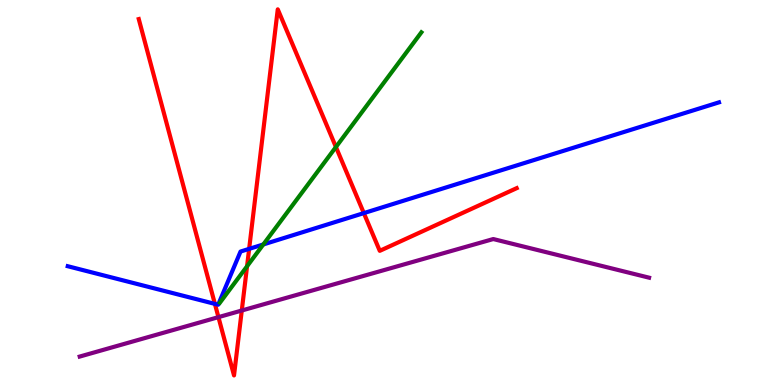[{'lines': ['blue', 'red'], 'intersections': [{'x': 2.77, 'y': 2.11}, {'x': 3.21, 'y': 3.54}, {'x': 4.69, 'y': 4.46}]}, {'lines': ['green', 'red'], 'intersections': [{'x': 3.19, 'y': 3.08}, {'x': 4.33, 'y': 6.18}]}, {'lines': ['purple', 'red'], 'intersections': [{'x': 2.82, 'y': 1.76}, {'x': 3.12, 'y': 1.93}]}, {'lines': ['blue', 'green'], 'intersections': [{'x': 3.4, 'y': 3.65}]}, {'lines': ['blue', 'purple'], 'intersections': []}, {'lines': ['green', 'purple'], 'intersections': []}]